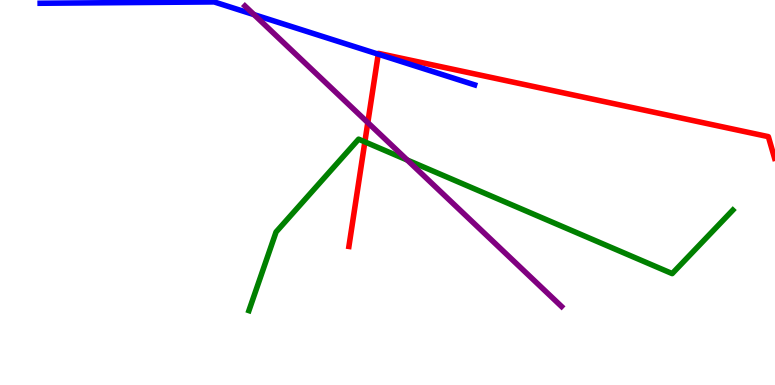[{'lines': ['blue', 'red'], 'intersections': [{'x': 4.88, 'y': 8.59}]}, {'lines': ['green', 'red'], 'intersections': [{'x': 4.71, 'y': 6.32}]}, {'lines': ['purple', 'red'], 'intersections': [{'x': 4.75, 'y': 6.82}]}, {'lines': ['blue', 'green'], 'intersections': []}, {'lines': ['blue', 'purple'], 'intersections': [{'x': 3.28, 'y': 9.62}]}, {'lines': ['green', 'purple'], 'intersections': [{'x': 5.25, 'y': 5.84}]}]